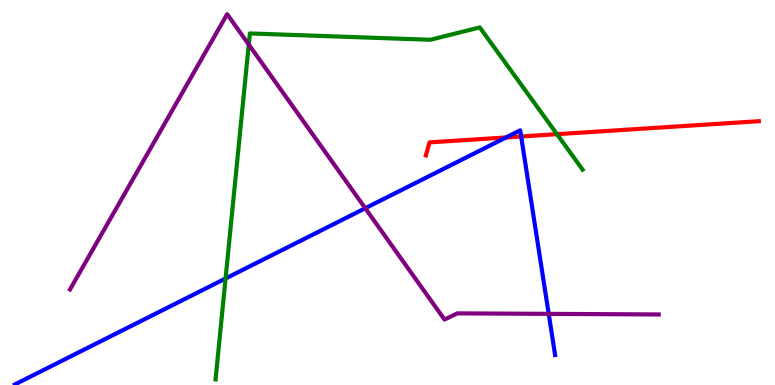[{'lines': ['blue', 'red'], 'intersections': [{'x': 6.53, 'y': 6.43}, {'x': 6.72, 'y': 6.46}]}, {'lines': ['green', 'red'], 'intersections': [{'x': 7.19, 'y': 6.51}]}, {'lines': ['purple', 'red'], 'intersections': []}, {'lines': ['blue', 'green'], 'intersections': [{'x': 2.91, 'y': 2.77}]}, {'lines': ['blue', 'purple'], 'intersections': [{'x': 4.71, 'y': 4.59}, {'x': 7.08, 'y': 1.85}]}, {'lines': ['green', 'purple'], 'intersections': [{'x': 3.21, 'y': 8.84}]}]